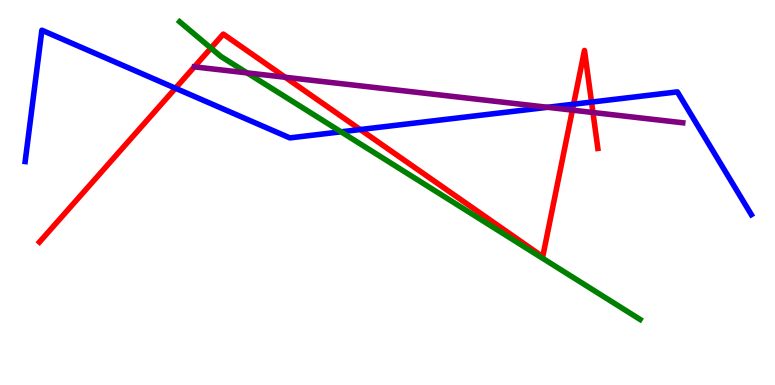[{'lines': ['blue', 'red'], 'intersections': [{'x': 2.26, 'y': 7.71}, {'x': 4.65, 'y': 6.64}, {'x': 7.4, 'y': 7.29}, {'x': 7.63, 'y': 7.35}]}, {'lines': ['green', 'red'], 'intersections': [{'x': 2.72, 'y': 8.75}]}, {'lines': ['purple', 'red'], 'intersections': [{'x': 3.68, 'y': 7.99}, {'x': 7.39, 'y': 7.14}, {'x': 7.65, 'y': 7.08}]}, {'lines': ['blue', 'green'], 'intersections': [{'x': 4.4, 'y': 6.58}]}, {'lines': ['blue', 'purple'], 'intersections': [{'x': 7.07, 'y': 7.21}]}, {'lines': ['green', 'purple'], 'intersections': [{'x': 3.19, 'y': 8.11}]}]